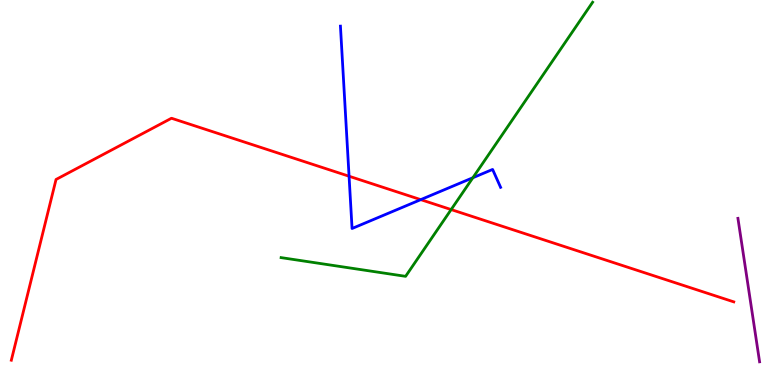[{'lines': ['blue', 'red'], 'intersections': [{'x': 4.5, 'y': 5.42}, {'x': 5.43, 'y': 4.81}]}, {'lines': ['green', 'red'], 'intersections': [{'x': 5.82, 'y': 4.56}]}, {'lines': ['purple', 'red'], 'intersections': []}, {'lines': ['blue', 'green'], 'intersections': [{'x': 6.1, 'y': 5.38}]}, {'lines': ['blue', 'purple'], 'intersections': []}, {'lines': ['green', 'purple'], 'intersections': []}]